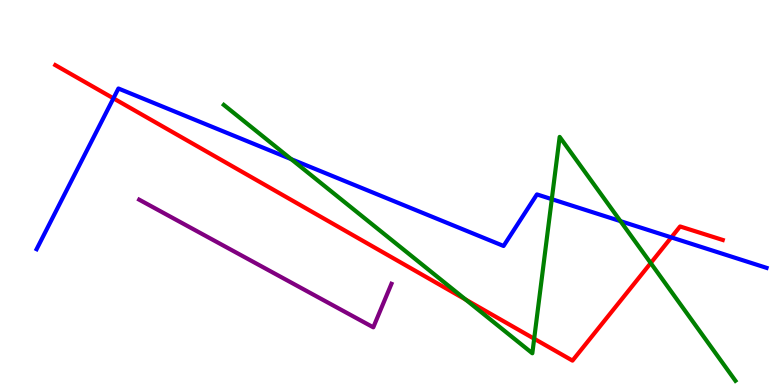[{'lines': ['blue', 'red'], 'intersections': [{'x': 1.46, 'y': 7.45}, {'x': 8.66, 'y': 3.83}]}, {'lines': ['green', 'red'], 'intersections': [{'x': 6.01, 'y': 2.22}, {'x': 6.89, 'y': 1.2}, {'x': 8.4, 'y': 3.17}]}, {'lines': ['purple', 'red'], 'intersections': []}, {'lines': ['blue', 'green'], 'intersections': [{'x': 3.76, 'y': 5.87}, {'x': 7.12, 'y': 4.83}, {'x': 8.01, 'y': 4.26}]}, {'lines': ['blue', 'purple'], 'intersections': []}, {'lines': ['green', 'purple'], 'intersections': []}]